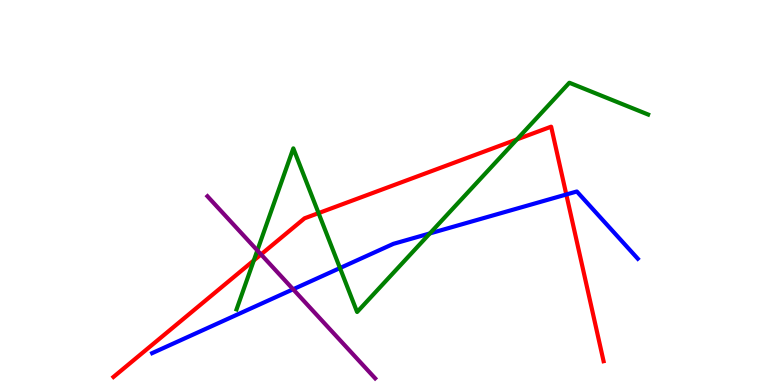[{'lines': ['blue', 'red'], 'intersections': [{'x': 7.31, 'y': 4.95}]}, {'lines': ['green', 'red'], 'intersections': [{'x': 3.27, 'y': 3.24}, {'x': 4.11, 'y': 4.46}, {'x': 6.67, 'y': 6.38}]}, {'lines': ['purple', 'red'], 'intersections': [{'x': 3.37, 'y': 3.39}]}, {'lines': ['blue', 'green'], 'intersections': [{'x': 4.39, 'y': 3.04}, {'x': 5.55, 'y': 3.94}]}, {'lines': ['blue', 'purple'], 'intersections': [{'x': 3.78, 'y': 2.49}]}, {'lines': ['green', 'purple'], 'intersections': [{'x': 3.32, 'y': 3.5}]}]